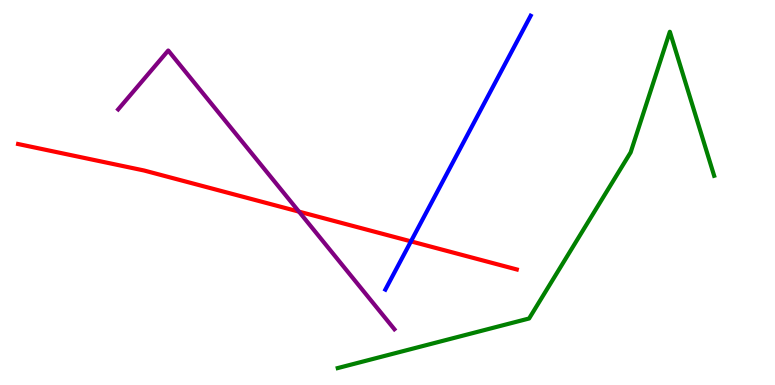[{'lines': ['blue', 'red'], 'intersections': [{'x': 5.3, 'y': 3.73}]}, {'lines': ['green', 'red'], 'intersections': []}, {'lines': ['purple', 'red'], 'intersections': [{'x': 3.86, 'y': 4.5}]}, {'lines': ['blue', 'green'], 'intersections': []}, {'lines': ['blue', 'purple'], 'intersections': []}, {'lines': ['green', 'purple'], 'intersections': []}]